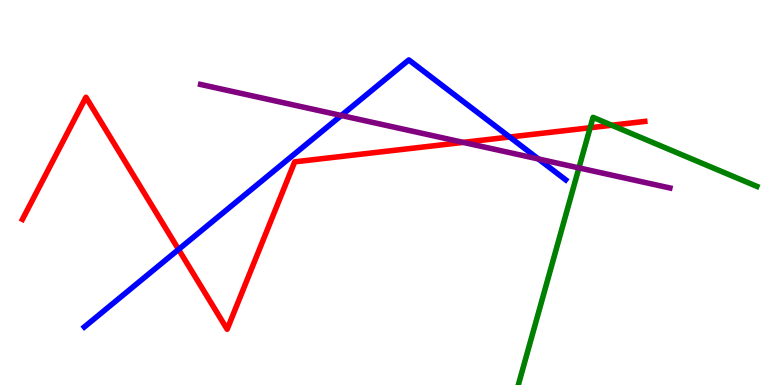[{'lines': ['blue', 'red'], 'intersections': [{'x': 2.3, 'y': 3.52}, {'x': 6.58, 'y': 6.44}]}, {'lines': ['green', 'red'], 'intersections': [{'x': 7.61, 'y': 6.68}, {'x': 7.89, 'y': 6.75}]}, {'lines': ['purple', 'red'], 'intersections': [{'x': 5.98, 'y': 6.3}]}, {'lines': ['blue', 'green'], 'intersections': []}, {'lines': ['blue', 'purple'], 'intersections': [{'x': 4.4, 'y': 7.0}, {'x': 6.95, 'y': 5.87}]}, {'lines': ['green', 'purple'], 'intersections': [{'x': 7.47, 'y': 5.64}]}]